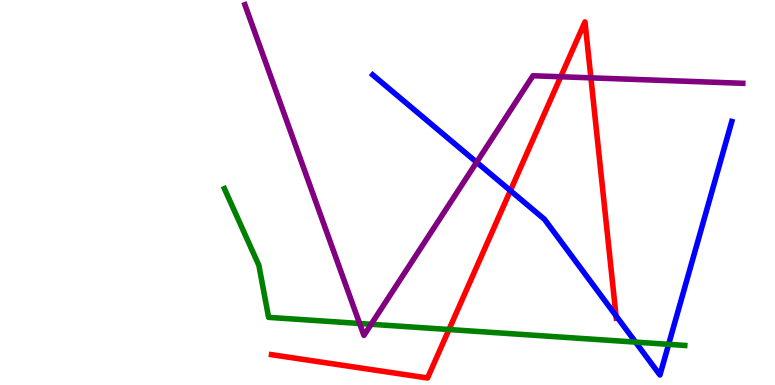[{'lines': ['blue', 'red'], 'intersections': [{'x': 6.59, 'y': 5.05}, {'x': 7.95, 'y': 1.8}]}, {'lines': ['green', 'red'], 'intersections': [{'x': 5.79, 'y': 1.44}]}, {'lines': ['purple', 'red'], 'intersections': [{'x': 7.24, 'y': 8.01}, {'x': 7.62, 'y': 7.98}]}, {'lines': ['blue', 'green'], 'intersections': [{'x': 8.2, 'y': 1.11}, {'x': 8.63, 'y': 1.06}]}, {'lines': ['blue', 'purple'], 'intersections': [{'x': 6.15, 'y': 5.79}]}, {'lines': ['green', 'purple'], 'intersections': [{'x': 4.64, 'y': 1.6}, {'x': 4.79, 'y': 1.58}]}]